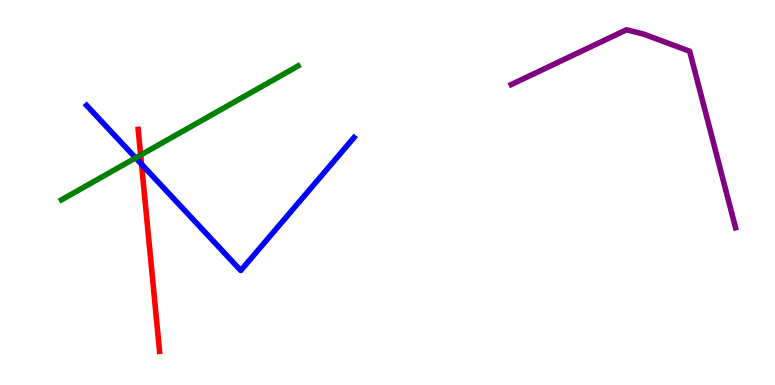[{'lines': ['blue', 'red'], 'intersections': [{'x': 1.83, 'y': 5.74}]}, {'lines': ['green', 'red'], 'intersections': [{'x': 1.81, 'y': 5.97}]}, {'lines': ['purple', 'red'], 'intersections': []}, {'lines': ['blue', 'green'], 'intersections': [{'x': 1.75, 'y': 5.9}]}, {'lines': ['blue', 'purple'], 'intersections': []}, {'lines': ['green', 'purple'], 'intersections': []}]